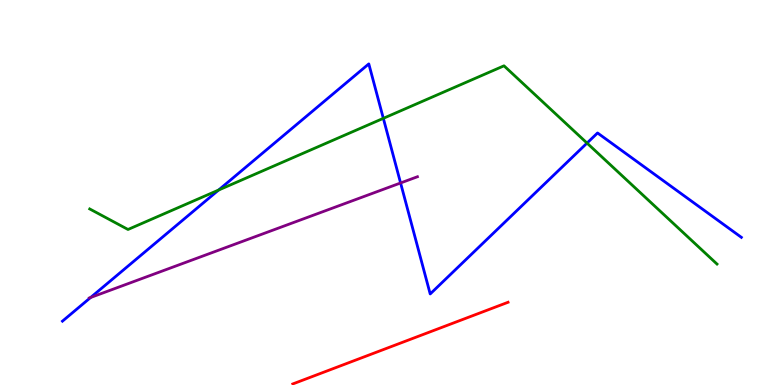[{'lines': ['blue', 'red'], 'intersections': []}, {'lines': ['green', 'red'], 'intersections': []}, {'lines': ['purple', 'red'], 'intersections': []}, {'lines': ['blue', 'green'], 'intersections': [{'x': 2.82, 'y': 5.06}, {'x': 4.95, 'y': 6.93}, {'x': 7.57, 'y': 6.28}]}, {'lines': ['blue', 'purple'], 'intersections': [{'x': 1.17, 'y': 2.27}, {'x': 5.17, 'y': 5.25}]}, {'lines': ['green', 'purple'], 'intersections': []}]